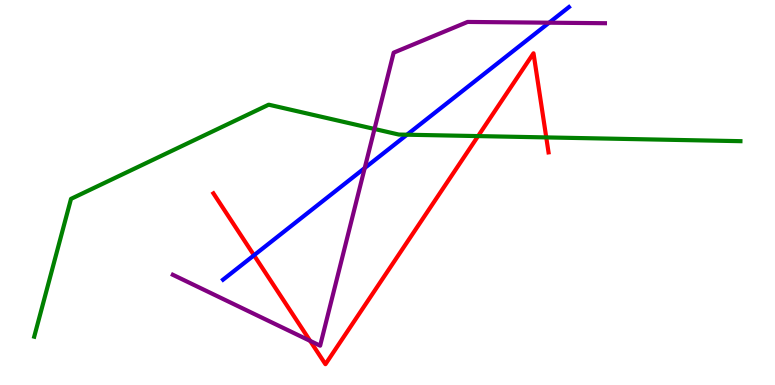[{'lines': ['blue', 'red'], 'intersections': [{'x': 3.28, 'y': 3.37}]}, {'lines': ['green', 'red'], 'intersections': [{'x': 6.17, 'y': 6.47}, {'x': 7.05, 'y': 6.43}]}, {'lines': ['purple', 'red'], 'intersections': [{'x': 4.0, 'y': 1.15}]}, {'lines': ['blue', 'green'], 'intersections': [{'x': 5.25, 'y': 6.5}]}, {'lines': ['blue', 'purple'], 'intersections': [{'x': 4.71, 'y': 5.64}, {'x': 7.09, 'y': 9.41}]}, {'lines': ['green', 'purple'], 'intersections': [{'x': 4.83, 'y': 6.65}]}]